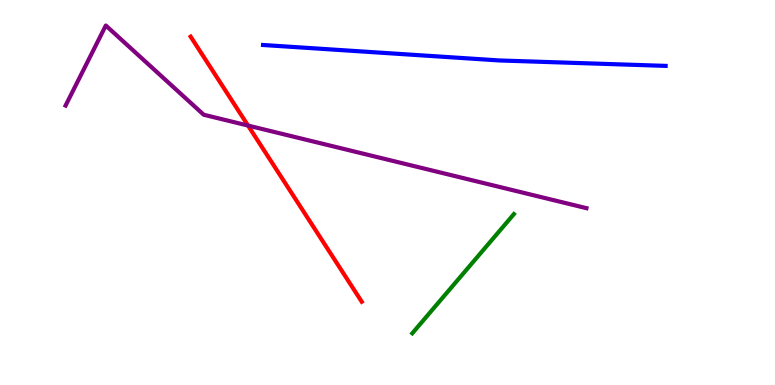[{'lines': ['blue', 'red'], 'intersections': []}, {'lines': ['green', 'red'], 'intersections': []}, {'lines': ['purple', 'red'], 'intersections': [{'x': 3.2, 'y': 6.74}]}, {'lines': ['blue', 'green'], 'intersections': []}, {'lines': ['blue', 'purple'], 'intersections': []}, {'lines': ['green', 'purple'], 'intersections': []}]